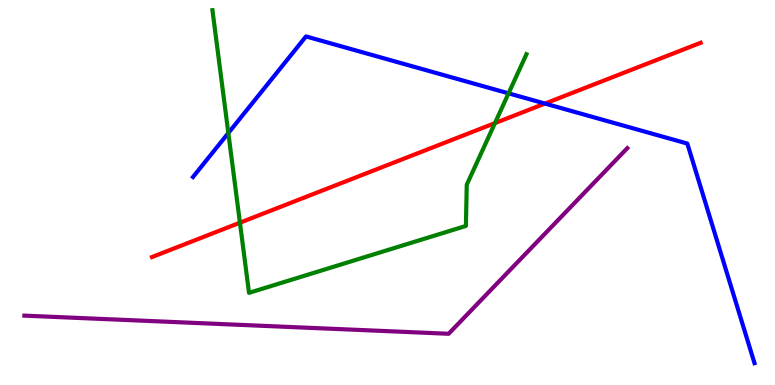[{'lines': ['blue', 'red'], 'intersections': [{'x': 7.03, 'y': 7.31}]}, {'lines': ['green', 'red'], 'intersections': [{'x': 3.1, 'y': 4.22}, {'x': 6.39, 'y': 6.8}]}, {'lines': ['purple', 'red'], 'intersections': []}, {'lines': ['blue', 'green'], 'intersections': [{'x': 2.95, 'y': 6.54}, {'x': 6.56, 'y': 7.58}]}, {'lines': ['blue', 'purple'], 'intersections': []}, {'lines': ['green', 'purple'], 'intersections': []}]